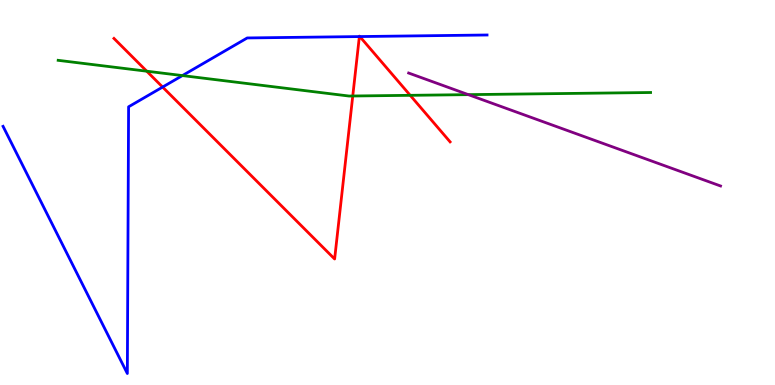[{'lines': ['blue', 'red'], 'intersections': [{'x': 2.1, 'y': 7.74}, {'x': 4.64, 'y': 9.05}, {'x': 4.64, 'y': 9.05}]}, {'lines': ['green', 'red'], 'intersections': [{'x': 1.89, 'y': 8.15}, {'x': 4.55, 'y': 7.51}, {'x': 5.29, 'y': 7.52}]}, {'lines': ['purple', 'red'], 'intersections': []}, {'lines': ['blue', 'green'], 'intersections': [{'x': 2.35, 'y': 8.04}]}, {'lines': ['blue', 'purple'], 'intersections': []}, {'lines': ['green', 'purple'], 'intersections': [{'x': 6.04, 'y': 7.54}]}]